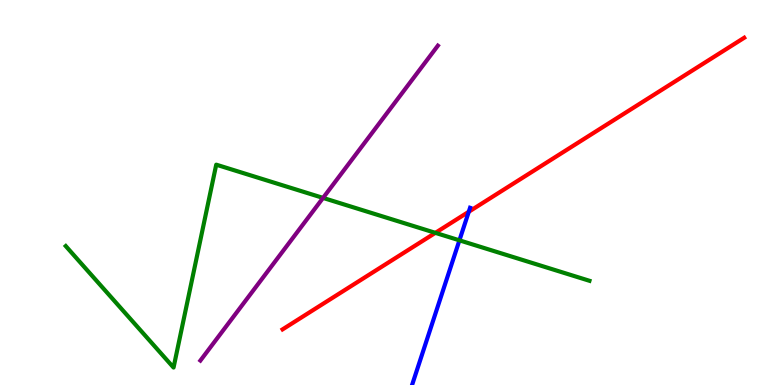[{'lines': ['blue', 'red'], 'intersections': [{'x': 6.05, 'y': 4.5}]}, {'lines': ['green', 'red'], 'intersections': [{'x': 5.62, 'y': 3.95}]}, {'lines': ['purple', 'red'], 'intersections': []}, {'lines': ['blue', 'green'], 'intersections': [{'x': 5.93, 'y': 3.76}]}, {'lines': ['blue', 'purple'], 'intersections': []}, {'lines': ['green', 'purple'], 'intersections': [{'x': 4.17, 'y': 4.86}]}]